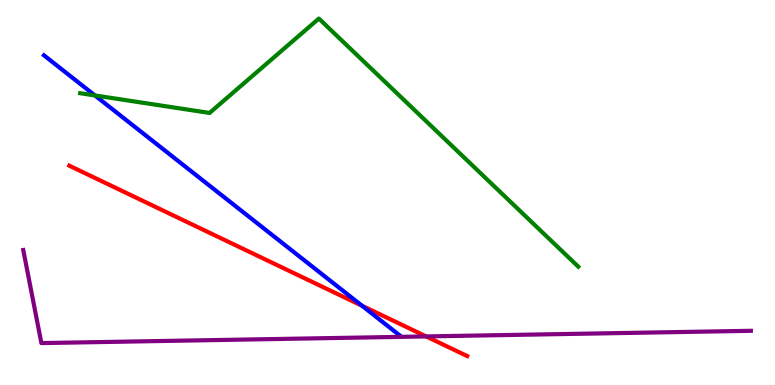[{'lines': ['blue', 'red'], 'intersections': [{'x': 4.67, 'y': 2.06}]}, {'lines': ['green', 'red'], 'intersections': []}, {'lines': ['purple', 'red'], 'intersections': [{'x': 5.5, 'y': 1.26}]}, {'lines': ['blue', 'green'], 'intersections': [{'x': 1.22, 'y': 7.52}]}, {'lines': ['blue', 'purple'], 'intersections': []}, {'lines': ['green', 'purple'], 'intersections': []}]